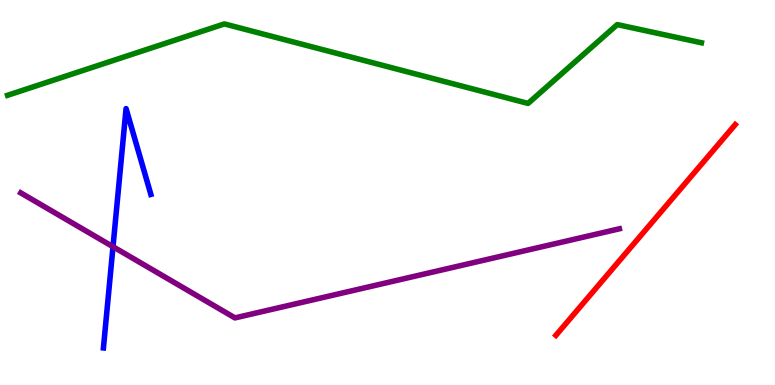[{'lines': ['blue', 'red'], 'intersections': []}, {'lines': ['green', 'red'], 'intersections': []}, {'lines': ['purple', 'red'], 'intersections': []}, {'lines': ['blue', 'green'], 'intersections': []}, {'lines': ['blue', 'purple'], 'intersections': [{'x': 1.46, 'y': 3.59}]}, {'lines': ['green', 'purple'], 'intersections': []}]